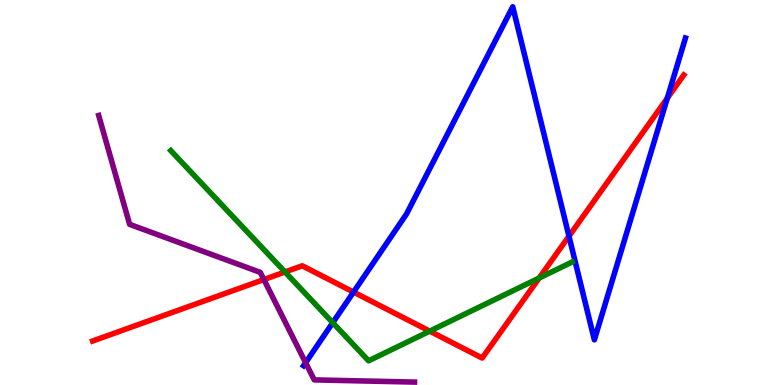[{'lines': ['blue', 'red'], 'intersections': [{'x': 4.56, 'y': 2.41}, {'x': 7.34, 'y': 3.87}, {'x': 8.61, 'y': 7.45}]}, {'lines': ['green', 'red'], 'intersections': [{'x': 3.68, 'y': 2.94}, {'x': 5.54, 'y': 1.4}, {'x': 6.96, 'y': 2.78}]}, {'lines': ['purple', 'red'], 'intersections': [{'x': 3.4, 'y': 2.74}]}, {'lines': ['blue', 'green'], 'intersections': [{'x': 4.29, 'y': 1.62}]}, {'lines': ['blue', 'purple'], 'intersections': [{'x': 3.94, 'y': 0.579}]}, {'lines': ['green', 'purple'], 'intersections': []}]